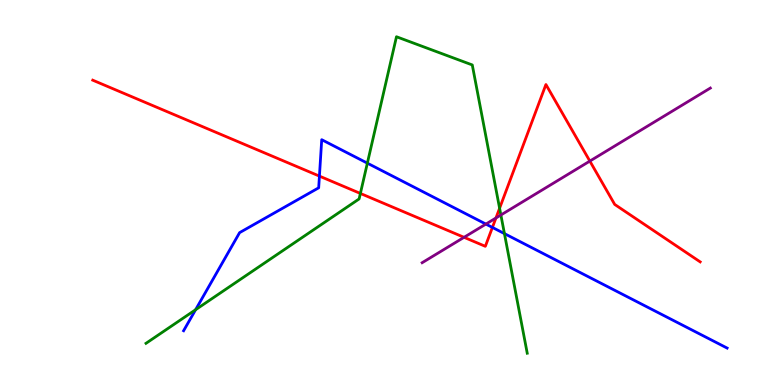[{'lines': ['blue', 'red'], 'intersections': [{'x': 4.12, 'y': 5.43}, {'x': 6.35, 'y': 4.09}]}, {'lines': ['green', 'red'], 'intersections': [{'x': 4.65, 'y': 4.98}, {'x': 6.45, 'y': 4.59}]}, {'lines': ['purple', 'red'], 'intersections': [{'x': 5.99, 'y': 3.84}, {'x': 6.4, 'y': 4.34}, {'x': 7.61, 'y': 5.82}]}, {'lines': ['blue', 'green'], 'intersections': [{'x': 2.52, 'y': 1.96}, {'x': 4.74, 'y': 5.76}, {'x': 6.51, 'y': 3.93}]}, {'lines': ['blue', 'purple'], 'intersections': [{'x': 6.27, 'y': 4.18}]}, {'lines': ['green', 'purple'], 'intersections': [{'x': 6.46, 'y': 4.42}]}]